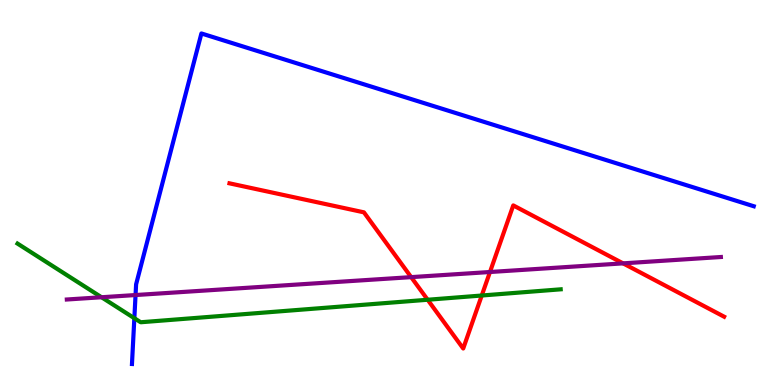[{'lines': ['blue', 'red'], 'intersections': []}, {'lines': ['green', 'red'], 'intersections': [{'x': 5.52, 'y': 2.21}, {'x': 6.22, 'y': 2.32}]}, {'lines': ['purple', 'red'], 'intersections': [{'x': 5.31, 'y': 2.8}, {'x': 6.32, 'y': 2.93}, {'x': 8.04, 'y': 3.16}]}, {'lines': ['blue', 'green'], 'intersections': [{'x': 1.73, 'y': 1.73}]}, {'lines': ['blue', 'purple'], 'intersections': [{'x': 1.75, 'y': 2.34}]}, {'lines': ['green', 'purple'], 'intersections': [{'x': 1.31, 'y': 2.28}]}]